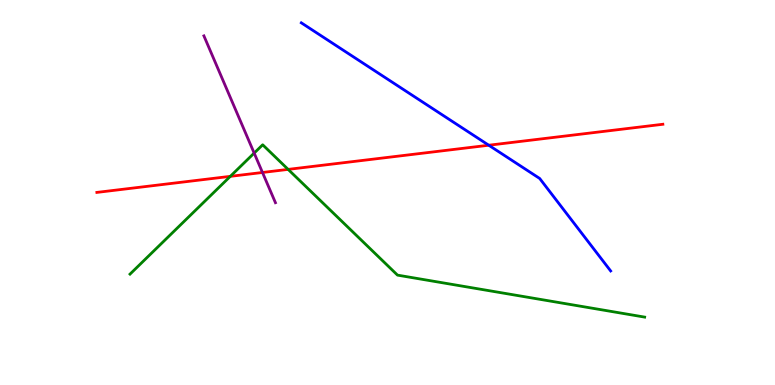[{'lines': ['blue', 'red'], 'intersections': [{'x': 6.31, 'y': 6.23}]}, {'lines': ['green', 'red'], 'intersections': [{'x': 2.97, 'y': 5.42}, {'x': 3.72, 'y': 5.6}]}, {'lines': ['purple', 'red'], 'intersections': [{'x': 3.39, 'y': 5.52}]}, {'lines': ['blue', 'green'], 'intersections': []}, {'lines': ['blue', 'purple'], 'intersections': []}, {'lines': ['green', 'purple'], 'intersections': [{'x': 3.28, 'y': 6.02}]}]